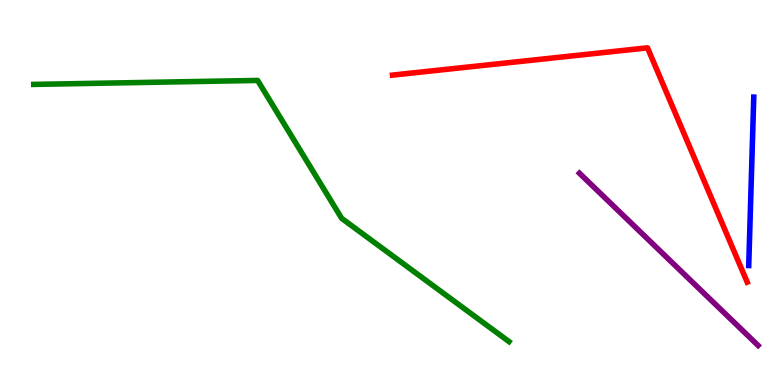[{'lines': ['blue', 'red'], 'intersections': []}, {'lines': ['green', 'red'], 'intersections': []}, {'lines': ['purple', 'red'], 'intersections': []}, {'lines': ['blue', 'green'], 'intersections': []}, {'lines': ['blue', 'purple'], 'intersections': []}, {'lines': ['green', 'purple'], 'intersections': []}]